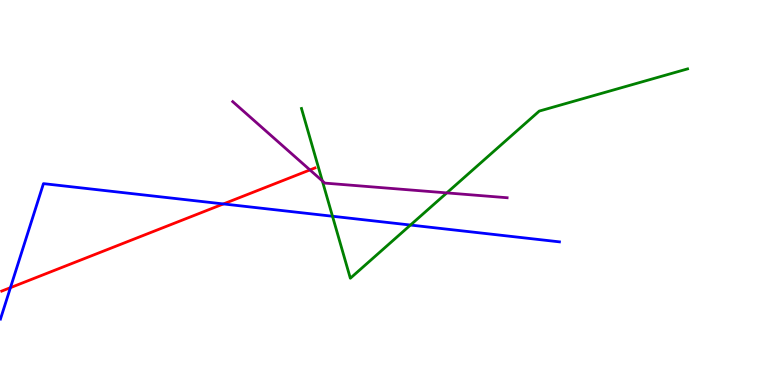[{'lines': ['blue', 'red'], 'intersections': [{'x': 0.135, 'y': 2.53}, {'x': 2.88, 'y': 4.7}]}, {'lines': ['green', 'red'], 'intersections': []}, {'lines': ['purple', 'red'], 'intersections': [{'x': 4.0, 'y': 5.59}]}, {'lines': ['blue', 'green'], 'intersections': [{'x': 4.29, 'y': 4.38}, {'x': 5.3, 'y': 4.15}]}, {'lines': ['blue', 'purple'], 'intersections': []}, {'lines': ['green', 'purple'], 'intersections': [{'x': 4.16, 'y': 5.3}, {'x': 5.77, 'y': 4.99}]}]